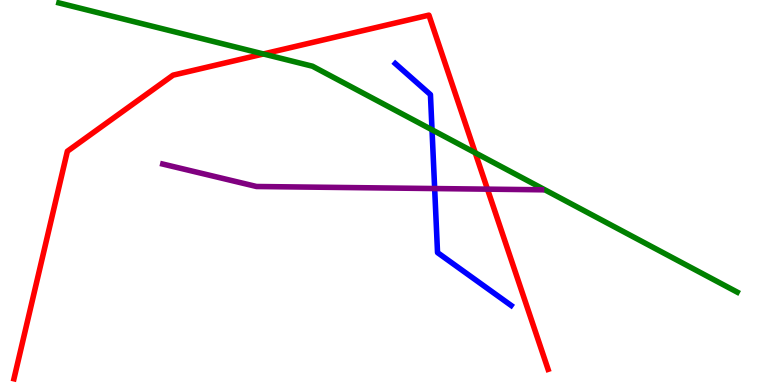[{'lines': ['blue', 'red'], 'intersections': []}, {'lines': ['green', 'red'], 'intersections': [{'x': 3.4, 'y': 8.6}, {'x': 6.13, 'y': 6.03}]}, {'lines': ['purple', 'red'], 'intersections': [{'x': 6.29, 'y': 5.09}]}, {'lines': ['blue', 'green'], 'intersections': [{'x': 5.57, 'y': 6.63}]}, {'lines': ['blue', 'purple'], 'intersections': [{'x': 5.61, 'y': 5.1}]}, {'lines': ['green', 'purple'], 'intersections': []}]